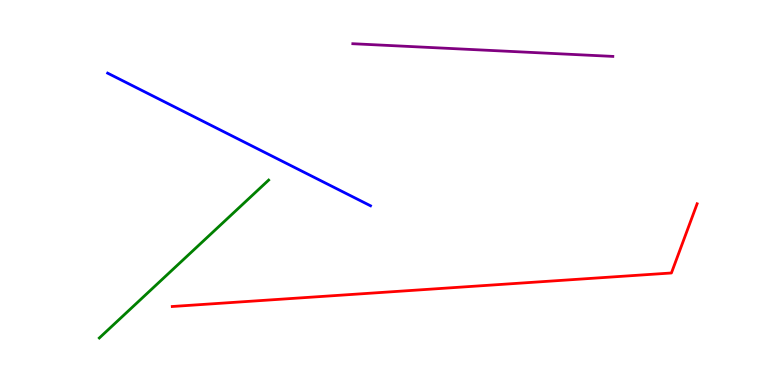[{'lines': ['blue', 'red'], 'intersections': []}, {'lines': ['green', 'red'], 'intersections': []}, {'lines': ['purple', 'red'], 'intersections': []}, {'lines': ['blue', 'green'], 'intersections': []}, {'lines': ['blue', 'purple'], 'intersections': []}, {'lines': ['green', 'purple'], 'intersections': []}]